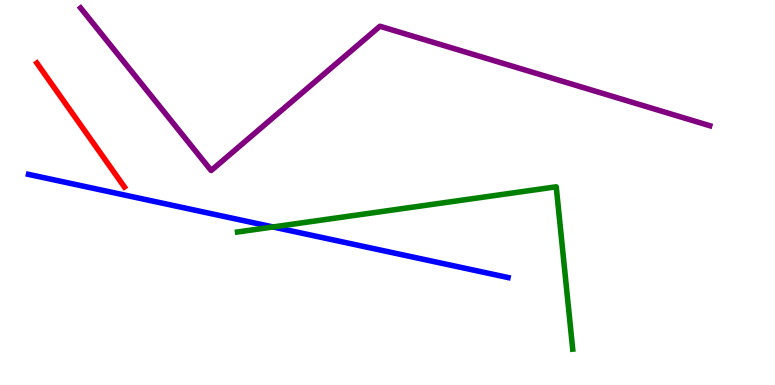[{'lines': ['blue', 'red'], 'intersections': []}, {'lines': ['green', 'red'], 'intersections': []}, {'lines': ['purple', 'red'], 'intersections': []}, {'lines': ['blue', 'green'], 'intersections': [{'x': 3.52, 'y': 4.1}]}, {'lines': ['blue', 'purple'], 'intersections': []}, {'lines': ['green', 'purple'], 'intersections': []}]